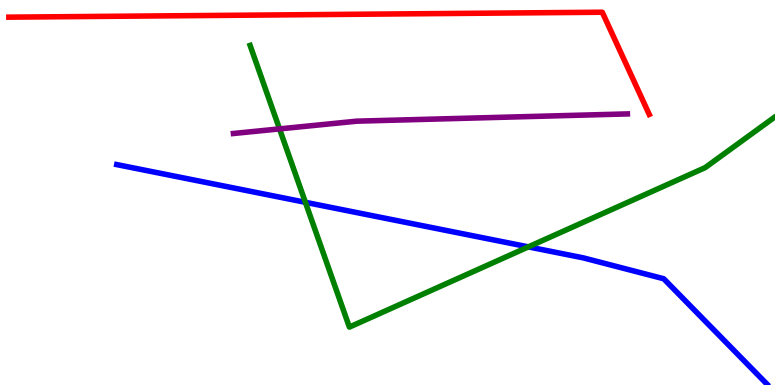[{'lines': ['blue', 'red'], 'intersections': []}, {'lines': ['green', 'red'], 'intersections': []}, {'lines': ['purple', 'red'], 'intersections': []}, {'lines': ['blue', 'green'], 'intersections': [{'x': 3.94, 'y': 4.75}, {'x': 6.82, 'y': 3.59}]}, {'lines': ['blue', 'purple'], 'intersections': []}, {'lines': ['green', 'purple'], 'intersections': [{'x': 3.61, 'y': 6.65}]}]